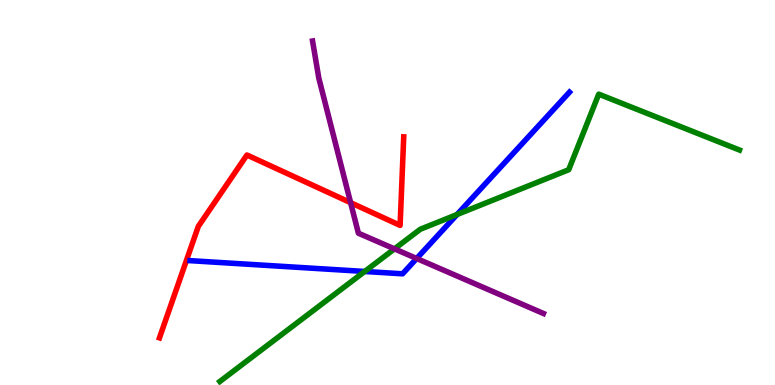[{'lines': ['blue', 'red'], 'intersections': []}, {'lines': ['green', 'red'], 'intersections': []}, {'lines': ['purple', 'red'], 'intersections': [{'x': 4.52, 'y': 4.74}]}, {'lines': ['blue', 'green'], 'intersections': [{'x': 4.71, 'y': 2.95}, {'x': 5.9, 'y': 4.43}]}, {'lines': ['blue', 'purple'], 'intersections': [{'x': 5.38, 'y': 3.29}]}, {'lines': ['green', 'purple'], 'intersections': [{'x': 5.09, 'y': 3.54}]}]